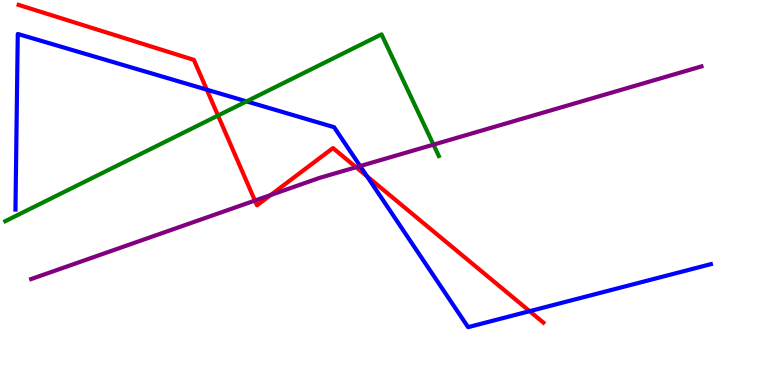[{'lines': ['blue', 'red'], 'intersections': [{'x': 2.67, 'y': 7.67}, {'x': 4.74, 'y': 5.42}, {'x': 6.83, 'y': 1.92}]}, {'lines': ['green', 'red'], 'intersections': [{'x': 2.81, 'y': 7.0}]}, {'lines': ['purple', 'red'], 'intersections': [{'x': 3.29, 'y': 4.79}, {'x': 3.49, 'y': 4.93}, {'x': 4.59, 'y': 5.66}]}, {'lines': ['blue', 'green'], 'intersections': [{'x': 3.18, 'y': 7.37}]}, {'lines': ['blue', 'purple'], 'intersections': [{'x': 4.65, 'y': 5.69}]}, {'lines': ['green', 'purple'], 'intersections': [{'x': 5.59, 'y': 6.24}]}]